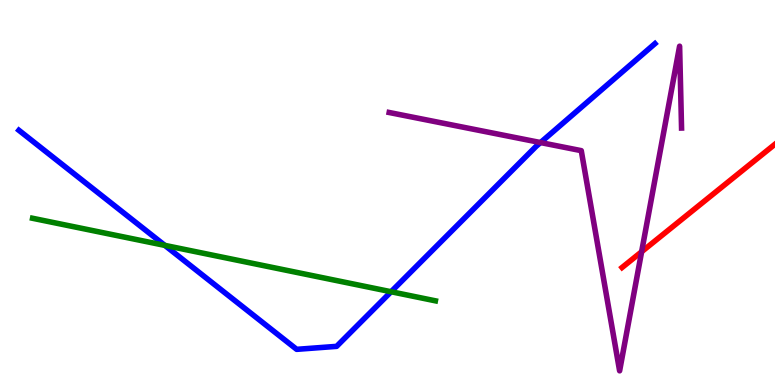[{'lines': ['blue', 'red'], 'intersections': []}, {'lines': ['green', 'red'], 'intersections': []}, {'lines': ['purple', 'red'], 'intersections': [{'x': 8.28, 'y': 3.46}]}, {'lines': ['blue', 'green'], 'intersections': [{'x': 2.13, 'y': 3.63}, {'x': 5.05, 'y': 2.42}]}, {'lines': ['blue', 'purple'], 'intersections': [{'x': 6.97, 'y': 6.3}]}, {'lines': ['green', 'purple'], 'intersections': []}]